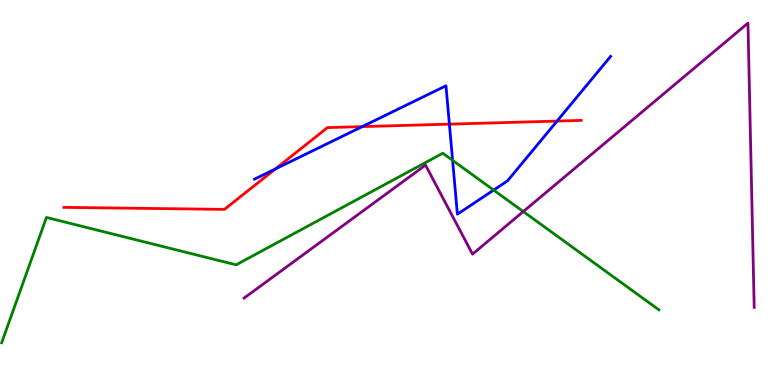[{'lines': ['blue', 'red'], 'intersections': [{'x': 3.55, 'y': 5.61}, {'x': 4.67, 'y': 6.71}, {'x': 5.8, 'y': 6.78}, {'x': 7.19, 'y': 6.85}]}, {'lines': ['green', 'red'], 'intersections': []}, {'lines': ['purple', 'red'], 'intersections': []}, {'lines': ['blue', 'green'], 'intersections': [{'x': 5.84, 'y': 5.83}, {'x': 6.37, 'y': 5.06}]}, {'lines': ['blue', 'purple'], 'intersections': []}, {'lines': ['green', 'purple'], 'intersections': [{'x': 6.75, 'y': 4.5}]}]